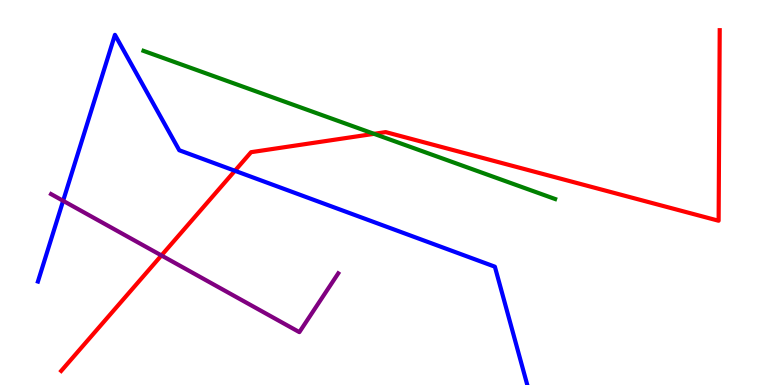[{'lines': ['blue', 'red'], 'intersections': [{'x': 3.03, 'y': 5.56}]}, {'lines': ['green', 'red'], 'intersections': [{'x': 4.83, 'y': 6.52}]}, {'lines': ['purple', 'red'], 'intersections': [{'x': 2.08, 'y': 3.36}]}, {'lines': ['blue', 'green'], 'intersections': []}, {'lines': ['blue', 'purple'], 'intersections': [{'x': 0.815, 'y': 4.78}]}, {'lines': ['green', 'purple'], 'intersections': []}]